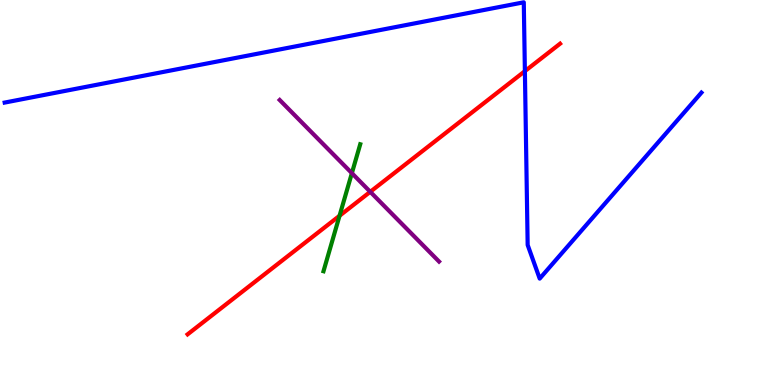[{'lines': ['blue', 'red'], 'intersections': [{'x': 6.77, 'y': 8.15}]}, {'lines': ['green', 'red'], 'intersections': [{'x': 4.38, 'y': 4.4}]}, {'lines': ['purple', 'red'], 'intersections': [{'x': 4.78, 'y': 5.02}]}, {'lines': ['blue', 'green'], 'intersections': []}, {'lines': ['blue', 'purple'], 'intersections': []}, {'lines': ['green', 'purple'], 'intersections': [{'x': 4.54, 'y': 5.5}]}]